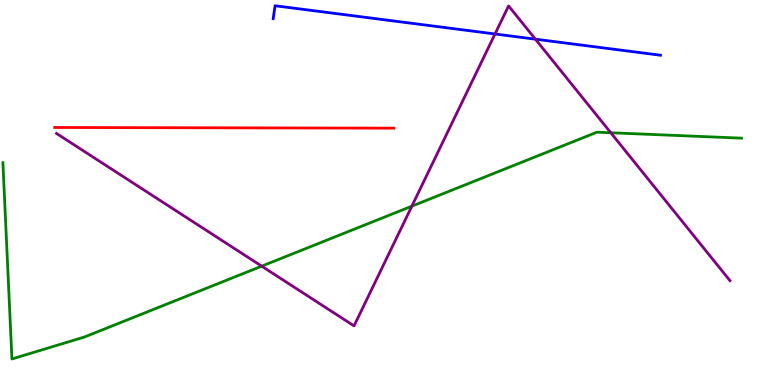[{'lines': ['blue', 'red'], 'intersections': []}, {'lines': ['green', 'red'], 'intersections': []}, {'lines': ['purple', 'red'], 'intersections': []}, {'lines': ['blue', 'green'], 'intersections': []}, {'lines': ['blue', 'purple'], 'intersections': [{'x': 6.39, 'y': 9.12}, {'x': 6.91, 'y': 8.98}]}, {'lines': ['green', 'purple'], 'intersections': [{'x': 3.38, 'y': 3.09}, {'x': 5.31, 'y': 4.65}, {'x': 7.88, 'y': 6.55}]}]